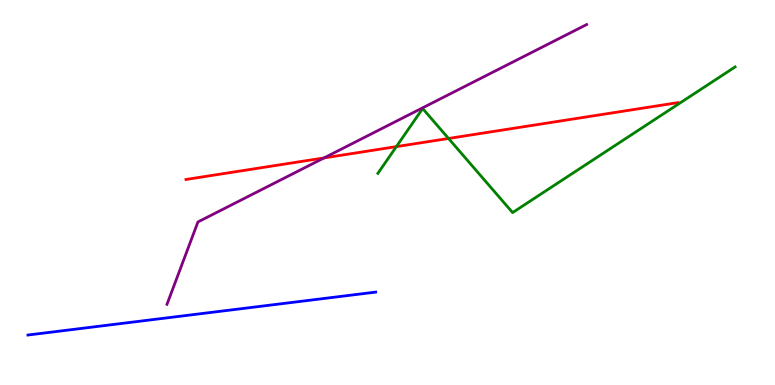[{'lines': ['blue', 'red'], 'intersections': []}, {'lines': ['green', 'red'], 'intersections': [{'x': 5.11, 'y': 6.19}, {'x': 5.79, 'y': 6.4}]}, {'lines': ['purple', 'red'], 'intersections': [{'x': 4.18, 'y': 5.9}]}, {'lines': ['blue', 'green'], 'intersections': []}, {'lines': ['blue', 'purple'], 'intersections': []}, {'lines': ['green', 'purple'], 'intersections': []}]